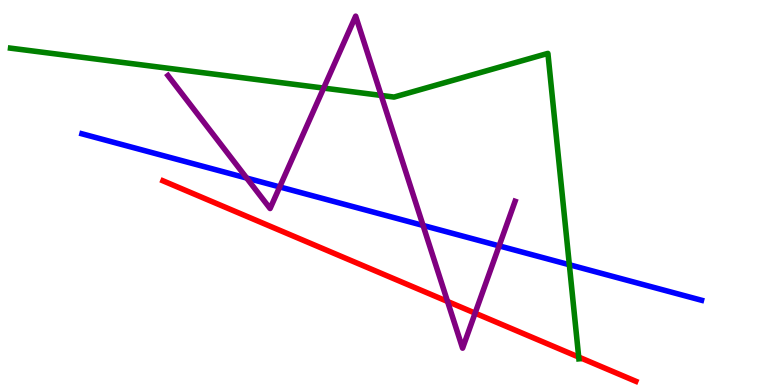[{'lines': ['blue', 'red'], 'intersections': []}, {'lines': ['green', 'red'], 'intersections': [{'x': 7.47, 'y': 0.725}]}, {'lines': ['purple', 'red'], 'intersections': [{'x': 5.77, 'y': 2.17}, {'x': 6.13, 'y': 1.87}]}, {'lines': ['blue', 'green'], 'intersections': [{'x': 7.35, 'y': 3.12}]}, {'lines': ['blue', 'purple'], 'intersections': [{'x': 3.18, 'y': 5.38}, {'x': 3.61, 'y': 5.14}, {'x': 5.46, 'y': 4.14}, {'x': 6.44, 'y': 3.61}]}, {'lines': ['green', 'purple'], 'intersections': [{'x': 4.18, 'y': 7.71}, {'x': 4.92, 'y': 7.52}]}]